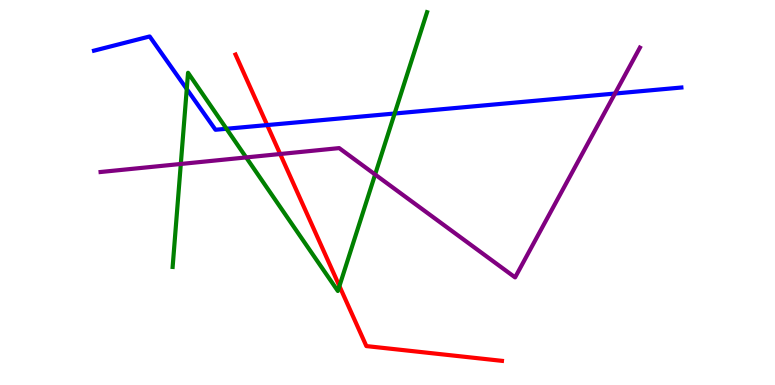[{'lines': ['blue', 'red'], 'intersections': [{'x': 3.45, 'y': 6.75}]}, {'lines': ['green', 'red'], 'intersections': [{'x': 4.38, 'y': 2.57}]}, {'lines': ['purple', 'red'], 'intersections': [{'x': 3.61, 'y': 6.0}]}, {'lines': ['blue', 'green'], 'intersections': [{'x': 2.41, 'y': 7.69}, {'x': 2.92, 'y': 6.66}, {'x': 5.09, 'y': 7.05}]}, {'lines': ['blue', 'purple'], 'intersections': [{'x': 7.94, 'y': 7.57}]}, {'lines': ['green', 'purple'], 'intersections': [{'x': 2.33, 'y': 5.74}, {'x': 3.18, 'y': 5.91}, {'x': 4.84, 'y': 5.47}]}]